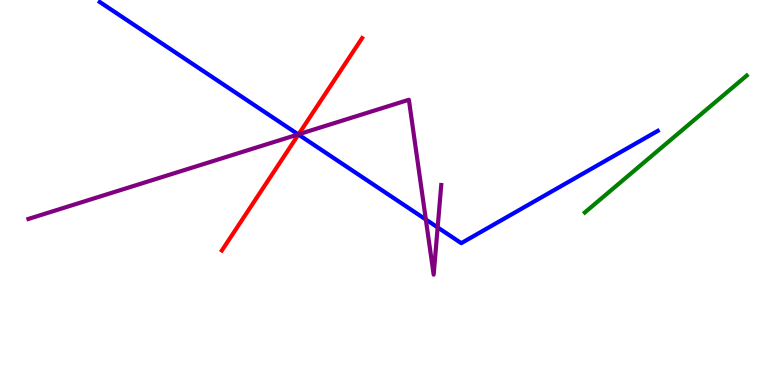[{'lines': ['blue', 'red'], 'intersections': [{'x': 3.85, 'y': 6.51}]}, {'lines': ['green', 'red'], 'intersections': []}, {'lines': ['purple', 'red'], 'intersections': [{'x': 3.85, 'y': 6.51}]}, {'lines': ['blue', 'green'], 'intersections': []}, {'lines': ['blue', 'purple'], 'intersections': [{'x': 3.85, 'y': 6.51}, {'x': 5.49, 'y': 4.3}, {'x': 5.65, 'y': 4.09}]}, {'lines': ['green', 'purple'], 'intersections': []}]